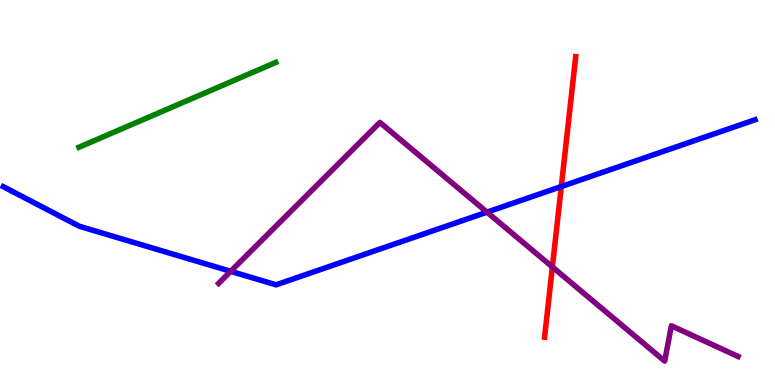[{'lines': ['blue', 'red'], 'intersections': [{'x': 7.24, 'y': 5.15}]}, {'lines': ['green', 'red'], 'intersections': []}, {'lines': ['purple', 'red'], 'intersections': [{'x': 7.13, 'y': 3.07}]}, {'lines': ['blue', 'green'], 'intersections': []}, {'lines': ['blue', 'purple'], 'intersections': [{'x': 2.98, 'y': 2.95}, {'x': 6.28, 'y': 4.49}]}, {'lines': ['green', 'purple'], 'intersections': []}]